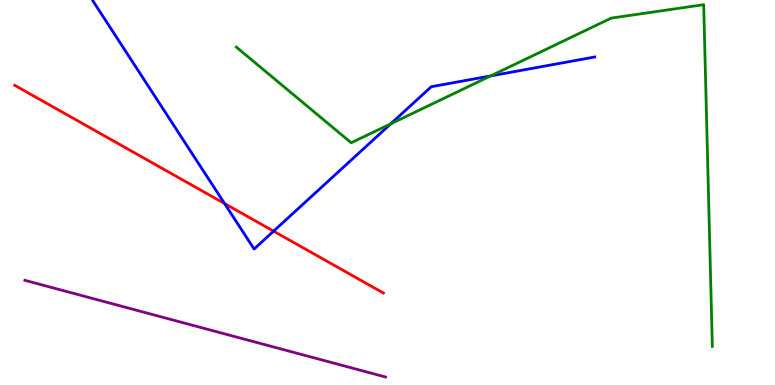[{'lines': ['blue', 'red'], 'intersections': [{'x': 2.9, 'y': 4.71}, {'x': 3.53, 'y': 4.0}]}, {'lines': ['green', 'red'], 'intersections': []}, {'lines': ['purple', 'red'], 'intersections': []}, {'lines': ['blue', 'green'], 'intersections': [{'x': 5.04, 'y': 6.78}, {'x': 6.33, 'y': 8.03}]}, {'lines': ['blue', 'purple'], 'intersections': []}, {'lines': ['green', 'purple'], 'intersections': []}]